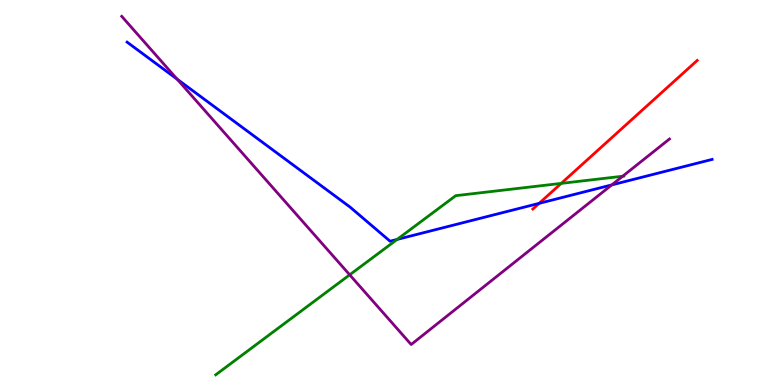[{'lines': ['blue', 'red'], 'intersections': [{'x': 6.96, 'y': 4.72}]}, {'lines': ['green', 'red'], 'intersections': [{'x': 7.24, 'y': 5.24}]}, {'lines': ['purple', 'red'], 'intersections': []}, {'lines': ['blue', 'green'], 'intersections': [{'x': 5.12, 'y': 3.78}]}, {'lines': ['blue', 'purple'], 'intersections': [{'x': 2.29, 'y': 7.94}, {'x': 7.89, 'y': 5.2}]}, {'lines': ['green', 'purple'], 'intersections': [{'x': 4.51, 'y': 2.86}, {'x': 8.03, 'y': 5.42}]}]